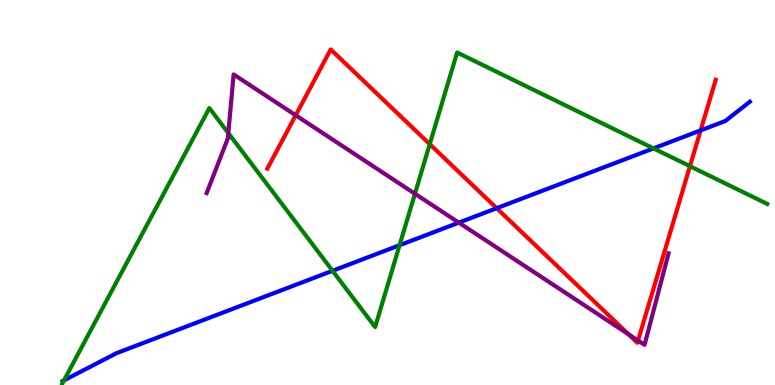[{'lines': ['blue', 'red'], 'intersections': [{'x': 6.41, 'y': 4.59}, {'x': 9.04, 'y': 6.61}]}, {'lines': ['green', 'red'], 'intersections': [{'x': 5.55, 'y': 6.26}, {'x': 8.9, 'y': 5.68}]}, {'lines': ['purple', 'red'], 'intersections': [{'x': 3.82, 'y': 7.01}, {'x': 8.11, 'y': 1.32}, {'x': 8.23, 'y': 1.15}]}, {'lines': ['blue', 'green'], 'intersections': [{'x': 0.825, 'y': 0.12}, {'x': 4.29, 'y': 2.97}, {'x': 5.16, 'y': 3.63}, {'x': 8.43, 'y': 6.15}]}, {'lines': ['blue', 'purple'], 'intersections': [{'x': 5.92, 'y': 4.22}]}, {'lines': ['green', 'purple'], 'intersections': [{'x': 2.95, 'y': 6.54}, {'x': 5.35, 'y': 4.97}]}]